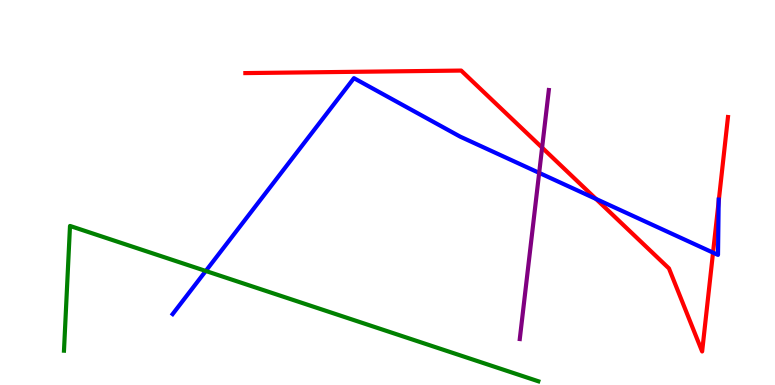[{'lines': ['blue', 'red'], 'intersections': [{'x': 7.69, 'y': 4.83}, {'x': 9.2, 'y': 3.44}, {'x': 9.27, 'y': 4.77}]}, {'lines': ['green', 'red'], 'intersections': []}, {'lines': ['purple', 'red'], 'intersections': [{'x': 6.99, 'y': 6.17}]}, {'lines': ['blue', 'green'], 'intersections': [{'x': 2.66, 'y': 2.96}]}, {'lines': ['blue', 'purple'], 'intersections': [{'x': 6.96, 'y': 5.51}]}, {'lines': ['green', 'purple'], 'intersections': []}]